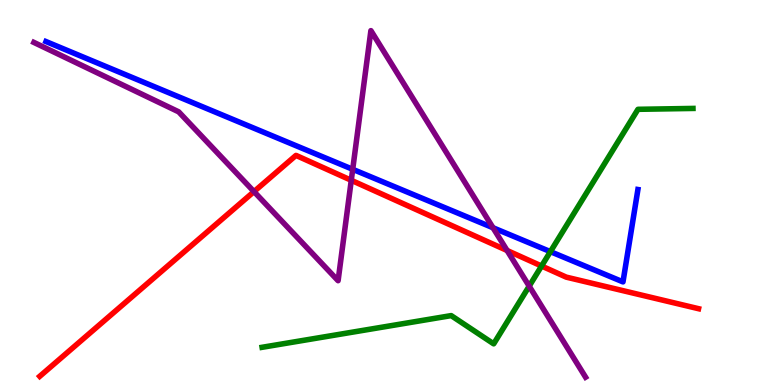[{'lines': ['blue', 'red'], 'intersections': []}, {'lines': ['green', 'red'], 'intersections': [{'x': 6.99, 'y': 3.09}]}, {'lines': ['purple', 'red'], 'intersections': [{'x': 3.28, 'y': 5.02}, {'x': 4.53, 'y': 5.32}, {'x': 6.54, 'y': 3.49}]}, {'lines': ['blue', 'green'], 'intersections': [{'x': 7.1, 'y': 3.46}]}, {'lines': ['blue', 'purple'], 'intersections': [{'x': 4.55, 'y': 5.6}, {'x': 6.36, 'y': 4.08}]}, {'lines': ['green', 'purple'], 'intersections': [{'x': 6.83, 'y': 2.57}]}]